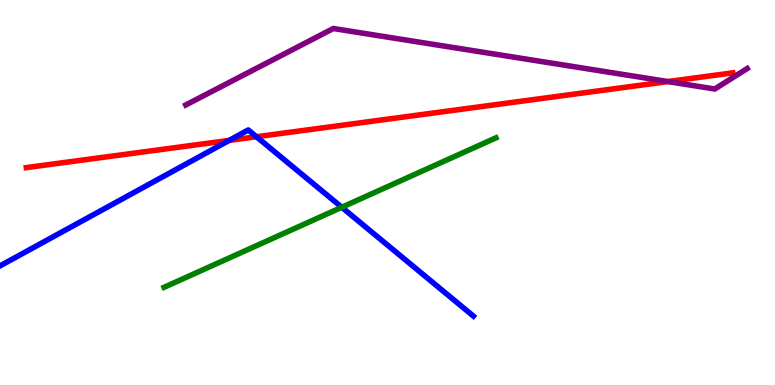[{'lines': ['blue', 'red'], 'intersections': [{'x': 2.96, 'y': 6.35}, {'x': 3.31, 'y': 6.45}]}, {'lines': ['green', 'red'], 'intersections': []}, {'lines': ['purple', 'red'], 'intersections': [{'x': 8.62, 'y': 7.88}]}, {'lines': ['blue', 'green'], 'intersections': [{'x': 4.41, 'y': 4.62}]}, {'lines': ['blue', 'purple'], 'intersections': []}, {'lines': ['green', 'purple'], 'intersections': []}]